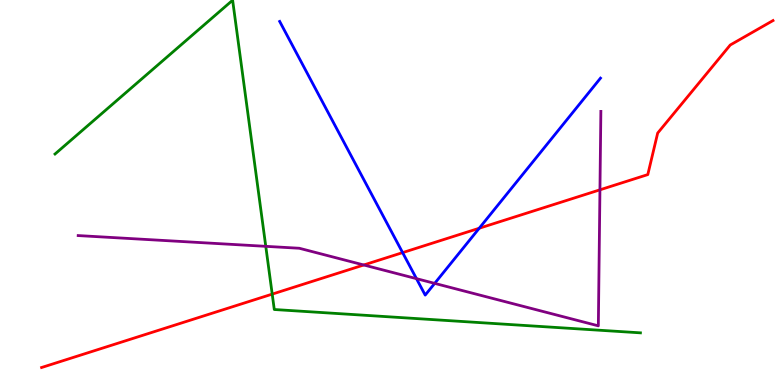[{'lines': ['blue', 'red'], 'intersections': [{'x': 5.2, 'y': 3.44}, {'x': 6.18, 'y': 4.07}]}, {'lines': ['green', 'red'], 'intersections': [{'x': 3.51, 'y': 2.36}]}, {'lines': ['purple', 'red'], 'intersections': [{'x': 4.69, 'y': 3.12}, {'x': 7.74, 'y': 5.07}]}, {'lines': ['blue', 'green'], 'intersections': []}, {'lines': ['blue', 'purple'], 'intersections': [{'x': 5.37, 'y': 2.76}, {'x': 5.61, 'y': 2.64}]}, {'lines': ['green', 'purple'], 'intersections': [{'x': 3.43, 'y': 3.6}]}]